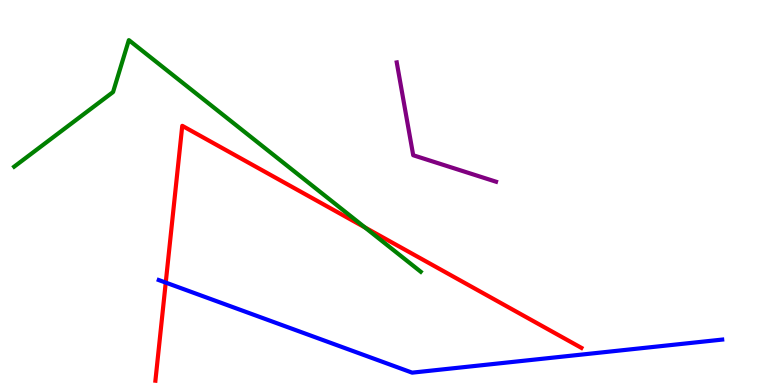[{'lines': ['blue', 'red'], 'intersections': [{'x': 2.14, 'y': 2.66}]}, {'lines': ['green', 'red'], 'intersections': [{'x': 4.71, 'y': 4.09}]}, {'lines': ['purple', 'red'], 'intersections': []}, {'lines': ['blue', 'green'], 'intersections': []}, {'lines': ['blue', 'purple'], 'intersections': []}, {'lines': ['green', 'purple'], 'intersections': []}]